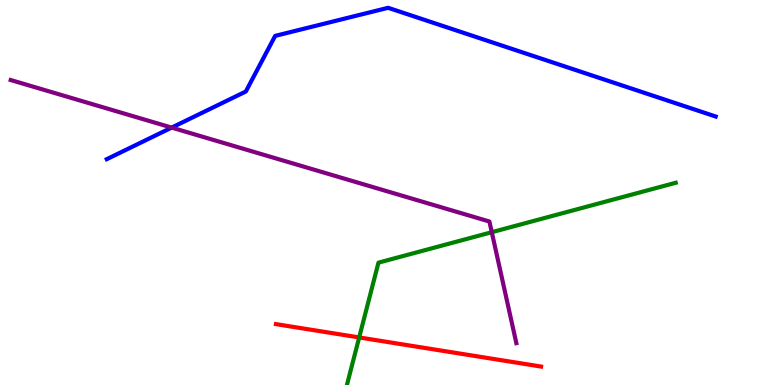[{'lines': ['blue', 'red'], 'intersections': []}, {'lines': ['green', 'red'], 'intersections': [{'x': 4.63, 'y': 1.24}]}, {'lines': ['purple', 'red'], 'intersections': []}, {'lines': ['blue', 'green'], 'intersections': []}, {'lines': ['blue', 'purple'], 'intersections': [{'x': 2.22, 'y': 6.69}]}, {'lines': ['green', 'purple'], 'intersections': [{'x': 6.35, 'y': 3.97}]}]